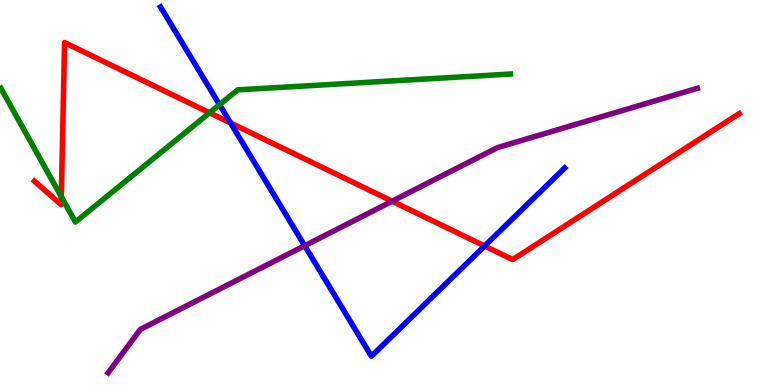[{'lines': ['blue', 'red'], 'intersections': [{'x': 2.98, 'y': 6.81}, {'x': 6.25, 'y': 3.61}]}, {'lines': ['green', 'red'], 'intersections': [{'x': 0.791, 'y': 4.89}, {'x': 2.7, 'y': 7.07}]}, {'lines': ['purple', 'red'], 'intersections': [{'x': 5.06, 'y': 4.77}]}, {'lines': ['blue', 'green'], 'intersections': [{'x': 2.83, 'y': 7.28}]}, {'lines': ['blue', 'purple'], 'intersections': [{'x': 3.93, 'y': 3.62}]}, {'lines': ['green', 'purple'], 'intersections': []}]